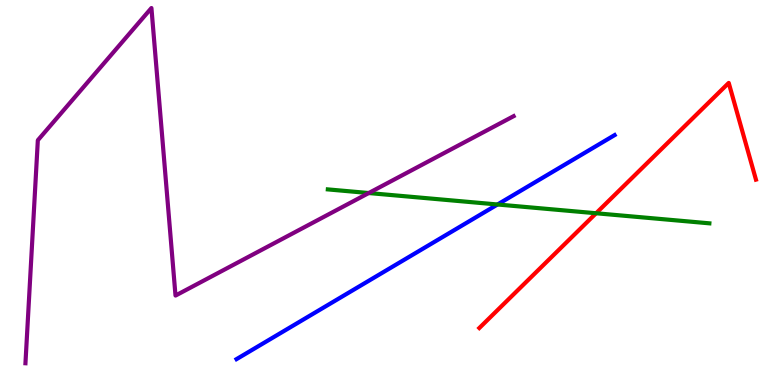[{'lines': ['blue', 'red'], 'intersections': []}, {'lines': ['green', 'red'], 'intersections': [{'x': 7.69, 'y': 4.46}]}, {'lines': ['purple', 'red'], 'intersections': []}, {'lines': ['blue', 'green'], 'intersections': [{'x': 6.42, 'y': 4.69}]}, {'lines': ['blue', 'purple'], 'intersections': []}, {'lines': ['green', 'purple'], 'intersections': [{'x': 4.76, 'y': 4.99}]}]